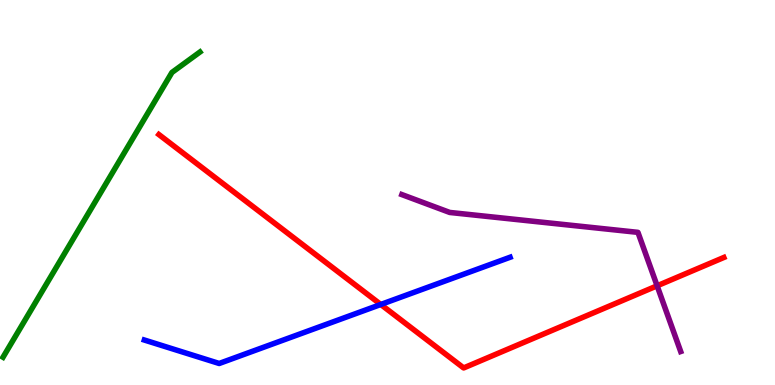[{'lines': ['blue', 'red'], 'intersections': [{'x': 4.91, 'y': 2.09}]}, {'lines': ['green', 'red'], 'intersections': []}, {'lines': ['purple', 'red'], 'intersections': [{'x': 8.48, 'y': 2.58}]}, {'lines': ['blue', 'green'], 'intersections': []}, {'lines': ['blue', 'purple'], 'intersections': []}, {'lines': ['green', 'purple'], 'intersections': []}]